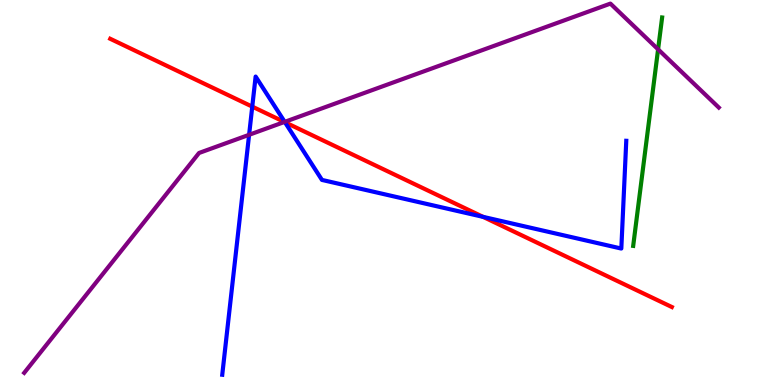[{'lines': ['blue', 'red'], 'intersections': [{'x': 3.25, 'y': 7.23}, {'x': 3.68, 'y': 6.83}, {'x': 6.23, 'y': 4.37}]}, {'lines': ['green', 'red'], 'intersections': []}, {'lines': ['purple', 'red'], 'intersections': [{'x': 3.67, 'y': 6.83}]}, {'lines': ['blue', 'green'], 'intersections': []}, {'lines': ['blue', 'purple'], 'intersections': [{'x': 3.21, 'y': 6.5}, {'x': 3.67, 'y': 6.83}]}, {'lines': ['green', 'purple'], 'intersections': [{'x': 8.49, 'y': 8.72}]}]